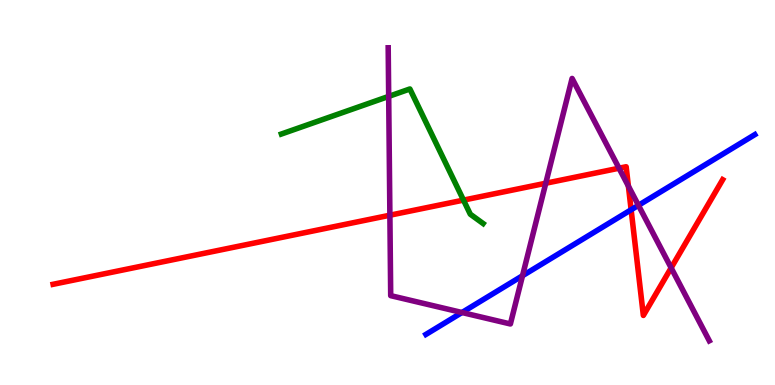[{'lines': ['blue', 'red'], 'intersections': [{'x': 8.14, 'y': 4.55}]}, {'lines': ['green', 'red'], 'intersections': [{'x': 5.98, 'y': 4.8}]}, {'lines': ['purple', 'red'], 'intersections': [{'x': 5.03, 'y': 4.41}, {'x': 7.04, 'y': 5.24}, {'x': 7.99, 'y': 5.63}, {'x': 8.11, 'y': 5.17}, {'x': 8.66, 'y': 3.04}]}, {'lines': ['blue', 'green'], 'intersections': []}, {'lines': ['blue', 'purple'], 'intersections': [{'x': 5.96, 'y': 1.88}, {'x': 6.74, 'y': 2.84}, {'x': 8.24, 'y': 4.67}]}, {'lines': ['green', 'purple'], 'intersections': [{'x': 5.02, 'y': 7.5}]}]